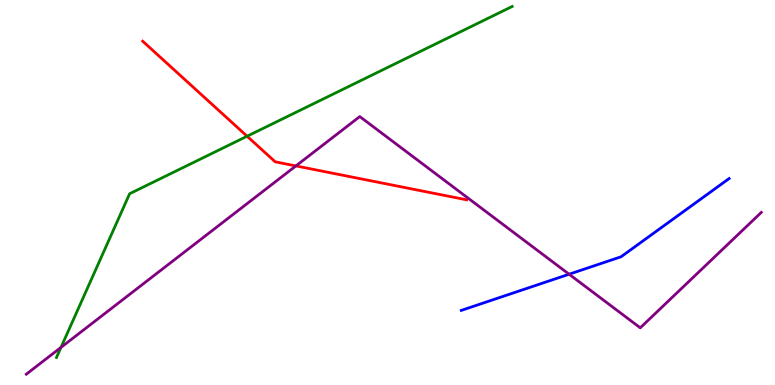[{'lines': ['blue', 'red'], 'intersections': []}, {'lines': ['green', 'red'], 'intersections': [{'x': 3.19, 'y': 6.46}]}, {'lines': ['purple', 'red'], 'intersections': [{'x': 3.82, 'y': 5.69}]}, {'lines': ['blue', 'green'], 'intersections': []}, {'lines': ['blue', 'purple'], 'intersections': [{'x': 7.34, 'y': 2.88}]}, {'lines': ['green', 'purple'], 'intersections': [{'x': 0.787, 'y': 0.976}]}]